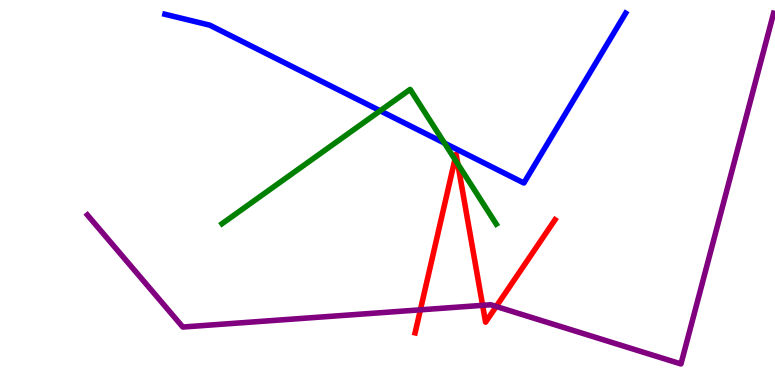[{'lines': ['blue', 'red'], 'intersections': []}, {'lines': ['green', 'red'], 'intersections': [{'x': 5.87, 'y': 5.86}, {'x': 5.91, 'y': 5.74}]}, {'lines': ['purple', 'red'], 'intersections': [{'x': 5.42, 'y': 1.95}, {'x': 6.23, 'y': 2.07}, {'x': 6.4, 'y': 2.04}]}, {'lines': ['blue', 'green'], 'intersections': [{'x': 4.91, 'y': 7.12}, {'x': 5.74, 'y': 6.28}]}, {'lines': ['blue', 'purple'], 'intersections': []}, {'lines': ['green', 'purple'], 'intersections': []}]